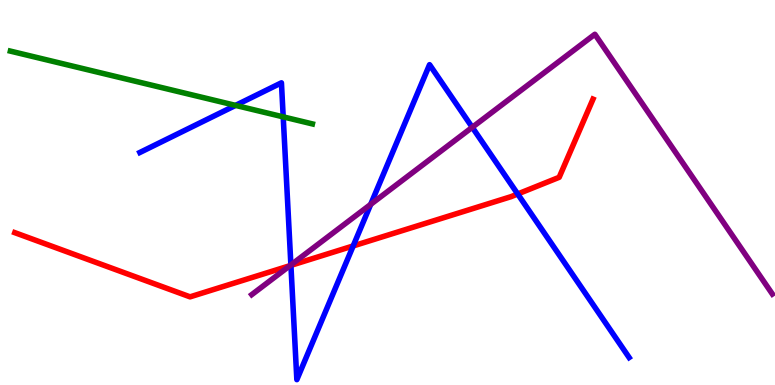[{'lines': ['blue', 'red'], 'intersections': [{'x': 3.75, 'y': 3.11}, {'x': 4.56, 'y': 3.61}, {'x': 6.68, 'y': 4.96}]}, {'lines': ['green', 'red'], 'intersections': []}, {'lines': ['purple', 'red'], 'intersections': [{'x': 3.74, 'y': 3.1}]}, {'lines': ['blue', 'green'], 'intersections': [{'x': 3.04, 'y': 7.26}, {'x': 3.65, 'y': 6.96}]}, {'lines': ['blue', 'purple'], 'intersections': [{'x': 3.75, 'y': 3.12}, {'x': 4.78, 'y': 4.69}, {'x': 6.09, 'y': 6.69}]}, {'lines': ['green', 'purple'], 'intersections': []}]